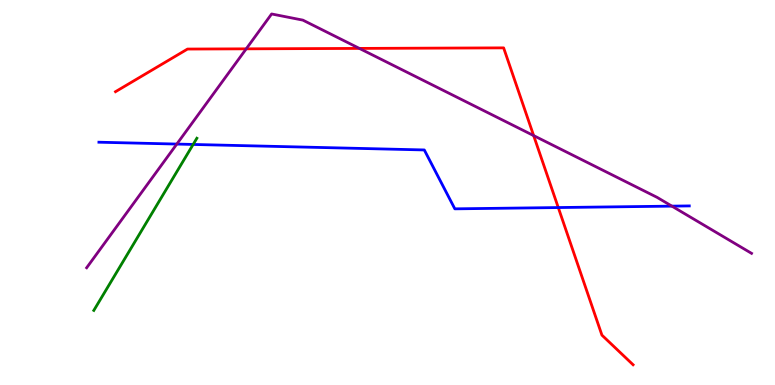[{'lines': ['blue', 'red'], 'intersections': [{'x': 7.2, 'y': 4.61}]}, {'lines': ['green', 'red'], 'intersections': []}, {'lines': ['purple', 'red'], 'intersections': [{'x': 3.18, 'y': 8.73}, {'x': 4.64, 'y': 8.74}, {'x': 6.89, 'y': 6.48}]}, {'lines': ['blue', 'green'], 'intersections': [{'x': 2.49, 'y': 6.25}]}, {'lines': ['blue', 'purple'], 'intersections': [{'x': 2.28, 'y': 6.26}, {'x': 8.67, 'y': 4.65}]}, {'lines': ['green', 'purple'], 'intersections': []}]